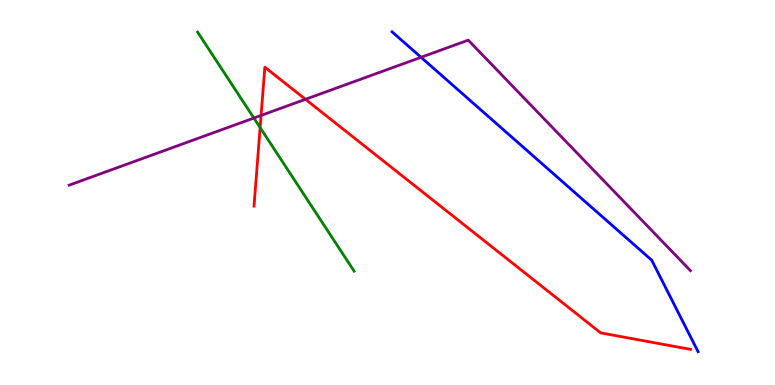[{'lines': ['blue', 'red'], 'intersections': []}, {'lines': ['green', 'red'], 'intersections': [{'x': 3.36, 'y': 6.69}]}, {'lines': ['purple', 'red'], 'intersections': [{'x': 3.37, 'y': 7.0}, {'x': 3.94, 'y': 7.42}]}, {'lines': ['blue', 'green'], 'intersections': []}, {'lines': ['blue', 'purple'], 'intersections': [{'x': 5.43, 'y': 8.51}]}, {'lines': ['green', 'purple'], 'intersections': [{'x': 3.28, 'y': 6.93}]}]